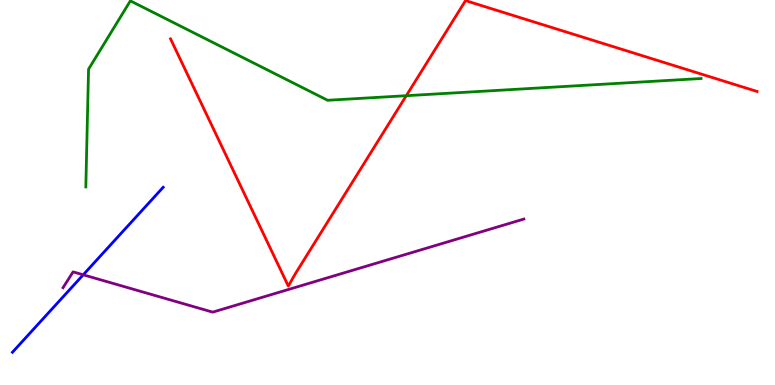[{'lines': ['blue', 'red'], 'intersections': []}, {'lines': ['green', 'red'], 'intersections': [{'x': 5.24, 'y': 7.51}]}, {'lines': ['purple', 'red'], 'intersections': []}, {'lines': ['blue', 'green'], 'intersections': []}, {'lines': ['blue', 'purple'], 'intersections': [{'x': 1.07, 'y': 2.86}]}, {'lines': ['green', 'purple'], 'intersections': []}]